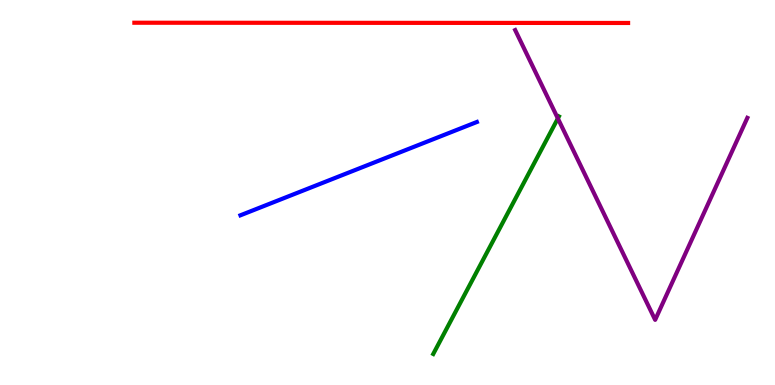[{'lines': ['blue', 'red'], 'intersections': []}, {'lines': ['green', 'red'], 'intersections': []}, {'lines': ['purple', 'red'], 'intersections': []}, {'lines': ['blue', 'green'], 'intersections': []}, {'lines': ['blue', 'purple'], 'intersections': []}, {'lines': ['green', 'purple'], 'intersections': [{'x': 7.2, 'y': 6.92}]}]